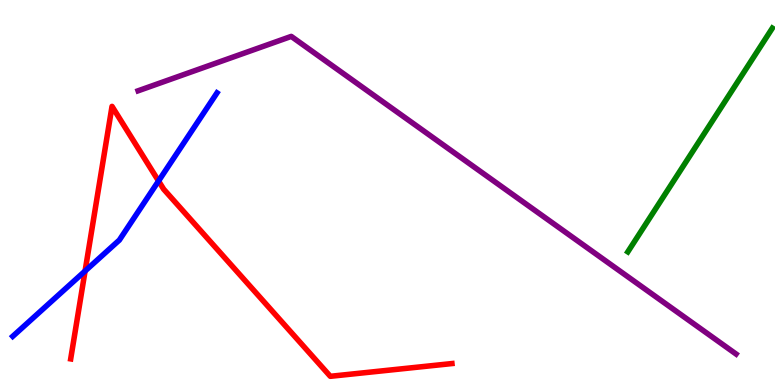[{'lines': ['blue', 'red'], 'intersections': [{'x': 1.1, 'y': 2.96}, {'x': 2.05, 'y': 5.3}]}, {'lines': ['green', 'red'], 'intersections': []}, {'lines': ['purple', 'red'], 'intersections': []}, {'lines': ['blue', 'green'], 'intersections': []}, {'lines': ['blue', 'purple'], 'intersections': []}, {'lines': ['green', 'purple'], 'intersections': []}]